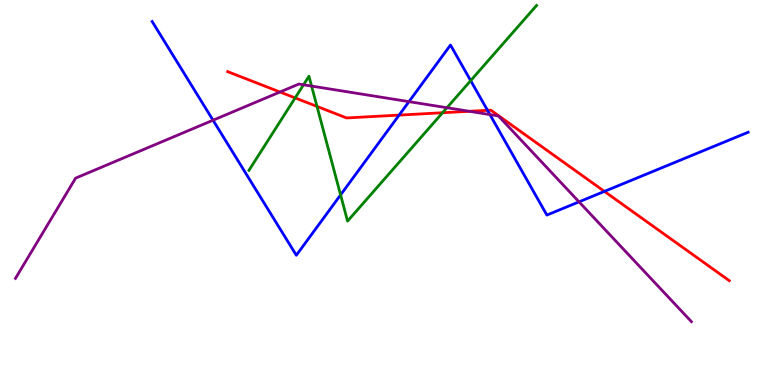[{'lines': ['blue', 'red'], 'intersections': [{'x': 5.15, 'y': 7.01}, {'x': 6.29, 'y': 7.13}, {'x': 7.8, 'y': 5.03}]}, {'lines': ['green', 'red'], 'intersections': [{'x': 3.81, 'y': 7.46}, {'x': 4.09, 'y': 7.24}, {'x': 5.71, 'y': 7.07}]}, {'lines': ['purple', 'red'], 'intersections': [{'x': 3.61, 'y': 7.61}, {'x': 6.06, 'y': 7.11}]}, {'lines': ['blue', 'green'], 'intersections': [{'x': 4.39, 'y': 4.94}, {'x': 6.07, 'y': 7.91}]}, {'lines': ['blue', 'purple'], 'intersections': [{'x': 2.75, 'y': 6.88}, {'x': 5.28, 'y': 7.36}, {'x': 6.32, 'y': 7.02}, {'x': 7.47, 'y': 4.76}]}, {'lines': ['green', 'purple'], 'intersections': [{'x': 3.92, 'y': 7.8}, {'x': 4.02, 'y': 7.76}, {'x': 5.77, 'y': 7.2}]}]